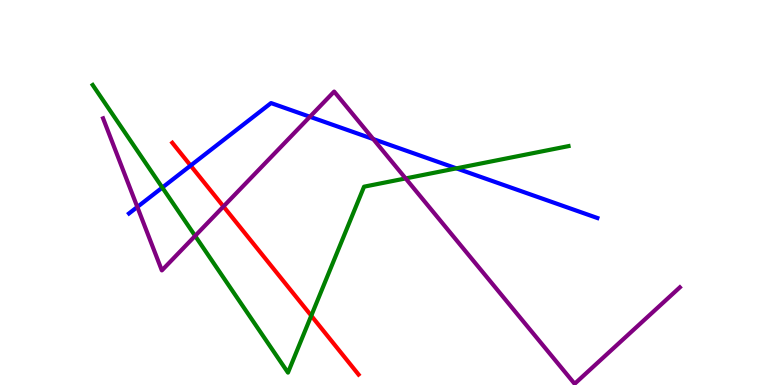[{'lines': ['blue', 'red'], 'intersections': [{'x': 2.46, 'y': 5.7}]}, {'lines': ['green', 'red'], 'intersections': [{'x': 4.02, 'y': 1.8}]}, {'lines': ['purple', 'red'], 'intersections': [{'x': 2.88, 'y': 4.64}]}, {'lines': ['blue', 'green'], 'intersections': [{'x': 2.09, 'y': 5.13}, {'x': 5.89, 'y': 5.63}]}, {'lines': ['blue', 'purple'], 'intersections': [{'x': 1.77, 'y': 4.62}, {'x': 4.0, 'y': 6.97}, {'x': 4.82, 'y': 6.39}]}, {'lines': ['green', 'purple'], 'intersections': [{'x': 2.52, 'y': 3.87}, {'x': 5.23, 'y': 5.37}]}]